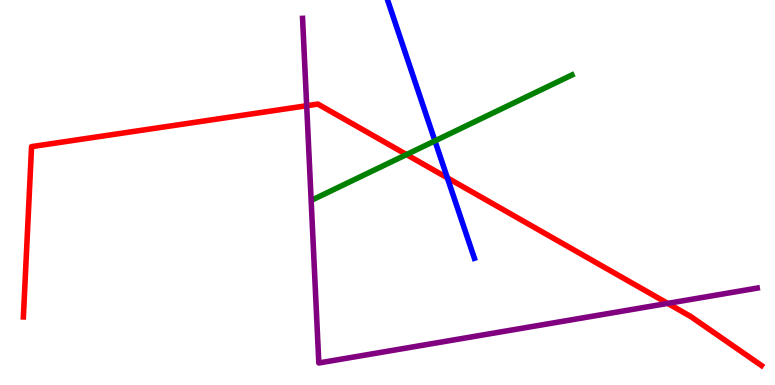[{'lines': ['blue', 'red'], 'intersections': [{'x': 5.77, 'y': 5.38}]}, {'lines': ['green', 'red'], 'intersections': [{'x': 5.25, 'y': 5.99}]}, {'lines': ['purple', 'red'], 'intersections': [{'x': 3.96, 'y': 7.25}, {'x': 8.62, 'y': 2.12}]}, {'lines': ['blue', 'green'], 'intersections': [{'x': 5.61, 'y': 6.34}]}, {'lines': ['blue', 'purple'], 'intersections': []}, {'lines': ['green', 'purple'], 'intersections': []}]